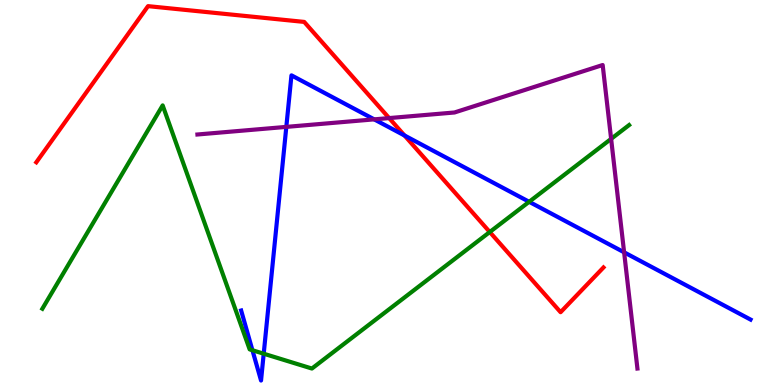[{'lines': ['blue', 'red'], 'intersections': [{'x': 5.22, 'y': 6.48}]}, {'lines': ['green', 'red'], 'intersections': [{'x': 6.32, 'y': 3.97}]}, {'lines': ['purple', 'red'], 'intersections': [{'x': 5.02, 'y': 6.93}]}, {'lines': ['blue', 'green'], 'intersections': [{'x': 3.26, 'y': 0.903}, {'x': 3.4, 'y': 0.813}, {'x': 6.83, 'y': 4.76}]}, {'lines': ['blue', 'purple'], 'intersections': [{'x': 3.69, 'y': 6.7}, {'x': 4.83, 'y': 6.9}, {'x': 8.05, 'y': 3.45}]}, {'lines': ['green', 'purple'], 'intersections': [{'x': 7.89, 'y': 6.39}]}]